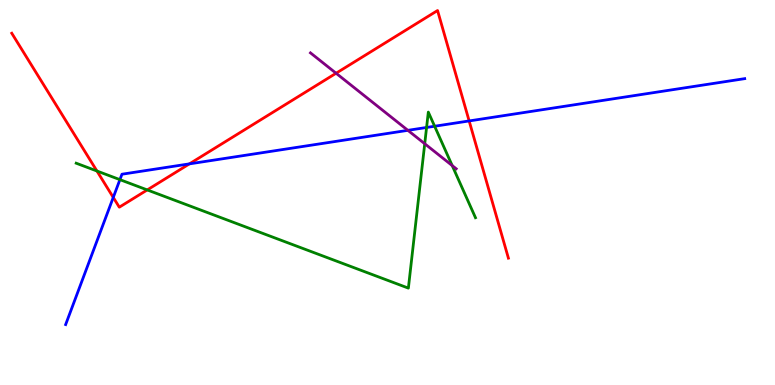[{'lines': ['blue', 'red'], 'intersections': [{'x': 1.46, 'y': 4.87}, {'x': 2.44, 'y': 5.74}, {'x': 6.05, 'y': 6.86}]}, {'lines': ['green', 'red'], 'intersections': [{'x': 1.25, 'y': 5.56}, {'x': 1.9, 'y': 5.07}]}, {'lines': ['purple', 'red'], 'intersections': [{'x': 4.34, 'y': 8.1}]}, {'lines': ['blue', 'green'], 'intersections': [{'x': 1.55, 'y': 5.33}, {'x': 5.5, 'y': 6.69}, {'x': 5.61, 'y': 6.72}]}, {'lines': ['blue', 'purple'], 'intersections': [{'x': 5.26, 'y': 6.61}]}, {'lines': ['green', 'purple'], 'intersections': [{'x': 5.48, 'y': 6.27}, {'x': 5.83, 'y': 5.7}]}]